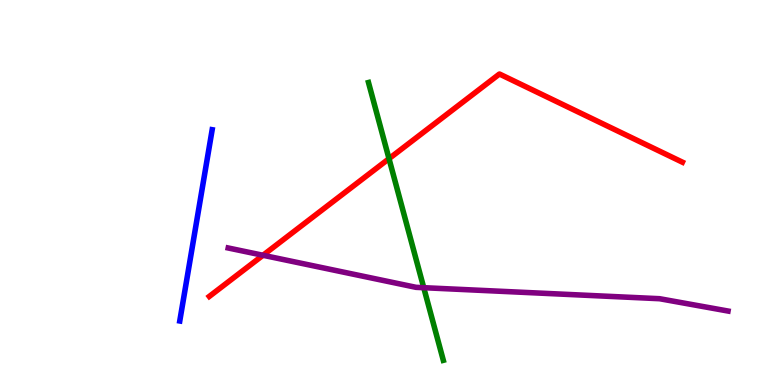[{'lines': ['blue', 'red'], 'intersections': []}, {'lines': ['green', 'red'], 'intersections': [{'x': 5.02, 'y': 5.88}]}, {'lines': ['purple', 'red'], 'intersections': [{'x': 3.39, 'y': 3.37}]}, {'lines': ['blue', 'green'], 'intersections': []}, {'lines': ['blue', 'purple'], 'intersections': []}, {'lines': ['green', 'purple'], 'intersections': [{'x': 5.47, 'y': 2.53}]}]